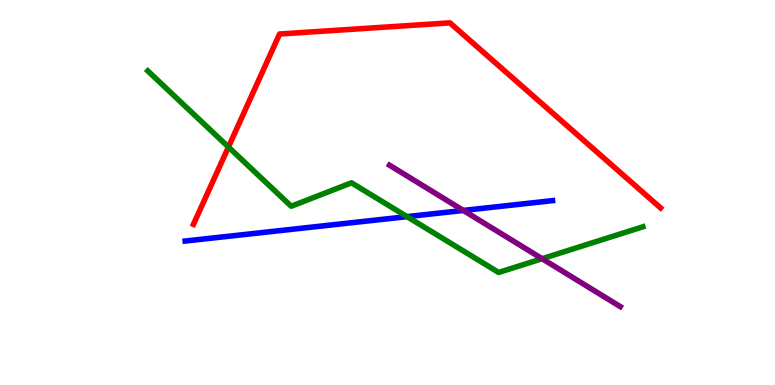[{'lines': ['blue', 'red'], 'intersections': []}, {'lines': ['green', 'red'], 'intersections': [{'x': 2.95, 'y': 6.18}]}, {'lines': ['purple', 'red'], 'intersections': []}, {'lines': ['blue', 'green'], 'intersections': [{'x': 5.25, 'y': 4.37}]}, {'lines': ['blue', 'purple'], 'intersections': [{'x': 5.98, 'y': 4.53}]}, {'lines': ['green', 'purple'], 'intersections': [{'x': 7.0, 'y': 3.28}]}]